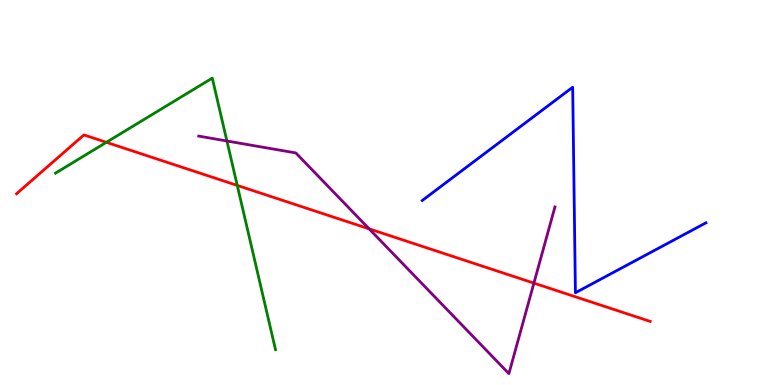[{'lines': ['blue', 'red'], 'intersections': []}, {'lines': ['green', 'red'], 'intersections': [{'x': 1.37, 'y': 6.3}, {'x': 3.06, 'y': 5.18}]}, {'lines': ['purple', 'red'], 'intersections': [{'x': 4.76, 'y': 4.06}, {'x': 6.89, 'y': 2.65}]}, {'lines': ['blue', 'green'], 'intersections': []}, {'lines': ['blue', 'purple'], 'intersections': []}, {'lines': ['green', 'purple'], 'intersections': [{'x': 2.93, 'y': 6.34}]}]